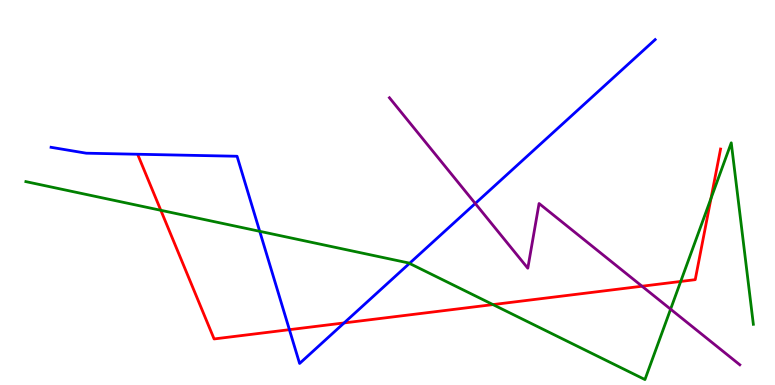[{'lines': ['blue', 'red'], 'intersections': [{'x': 3.73, 'y': 1.44}, {'x': 4.44, 'y': 1.61}]}, {'lines': ['green', 'red'], 'intersections': [{'x': 2.08, 'y': 4.54}, {'x': 6.36, 'y': 2.09}, {'x': 8.78, 'y': 2.69}, {'x': 9.17, 'y': 4.85}]}, {'lines': ['purple', 'red'], 'intersections': [{'x': 8.28, 'y': 2.57}]}, {'lines': ['blue', 'green'], 'intersections': [{'x': 3.35, 'y': 3.99}, {'x': 5.28, 'y': 3.16}]}, {'lines': ['blue', 'purple'], 'intersections': [{'x': 6.13, 'y': 4.71}]}, {'lines': ['green', 'purple'], 'intersections': [{'x': 8.65, 'y': 1.97}]}]